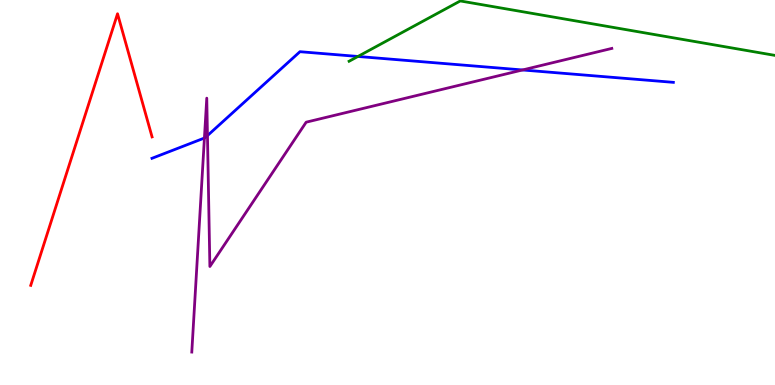[{'lines': ['blue', 'red'], 'intersections': []}, {'lines': ['green', 'red'], 'intersections': []}, {'lines': ['purple', 'red'], 'intersections': []}, {'lines': ['blue', 'green'], 'intersections': [{'x': 4.62, 'y': 8.53}]}, {'lines': ['blue', 'purple'], 'intersections': [{'x': 2.64, 'y': 6.41}, {'x': 2.68, 'y': 6.48}, {'x': 6.74, 'y': 8.18}]}, {'lines': ['green', 'purple'], 'intersections': []}]